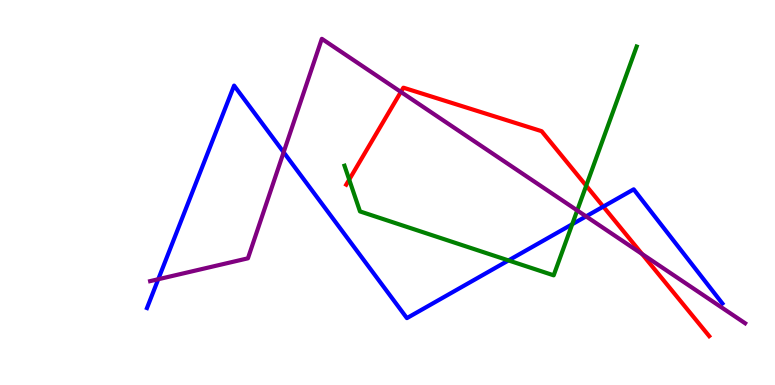[{'lines': ['blue', 'red'], 'intersections': [{'x': 7.78, 'y': 4.63}]}, {'lines': ['green', 'red'], 'intersections': [{'x': 4.51, 'y': 5.33}, {'x': 7.56, 'y': 5.18}]}, {'lines': ['purple', 'red'], 'intersections': [{'x': 5.17, 'y': 7.61}, {'x': 8.28, 'y': 3.4}]}, {'lines': ['blue', 'green'], 'intersections': [{'x': 6.56, 'y': 3.24}, {'x': 7.38, 'y': 4.18}]}, {'lines': ['blue', 'purple'], 'intersections': [{'x': 2.04, 'y': 2.75}, {'x': 3.66, 'y': 6.05}, {'x': 7.56, 'y': 4.38}]}, {'lines': ['green', 'purple'], 'intersections': [{'x': 7.45, 'y': 4.53}]}]